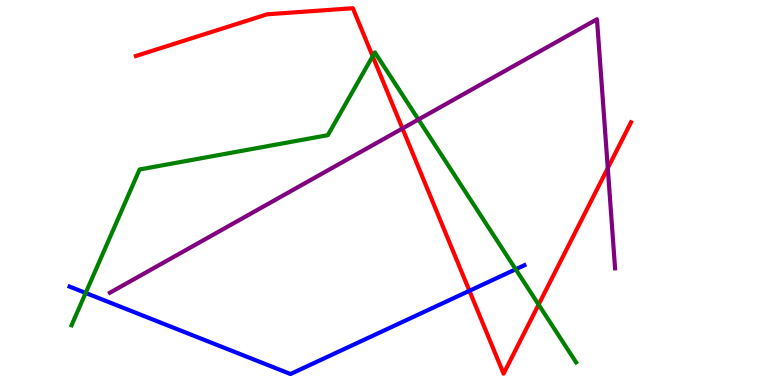[{'lines': ['blue', 'red'], 'intersections': [{'x': 6.06, 'y': 2.45}]}, {'lines': ['green', 'red'], 'intersections': [{'x': 4.81, 'y': 8.54}, {'x': 6.95, 'y': 2.09}]}, {'lines': ['purple', 'red'], 'intersections': [{'x': 5.19, 'y': 6.66}, {'x': 7.84, 'y': 5.63}]}, {'lines': ['blue', 'green'], 'intersections': [{'x': 1.11, 'y': 2.39}, {'x': 6.65, 'y': 3.01}]}, {'lines': ['blue', 'purple'], 'intersections': []}, {'lines': ['green', 'purple'], 'intersections': [{'x': 5.4, 'y': 6.9}]}]